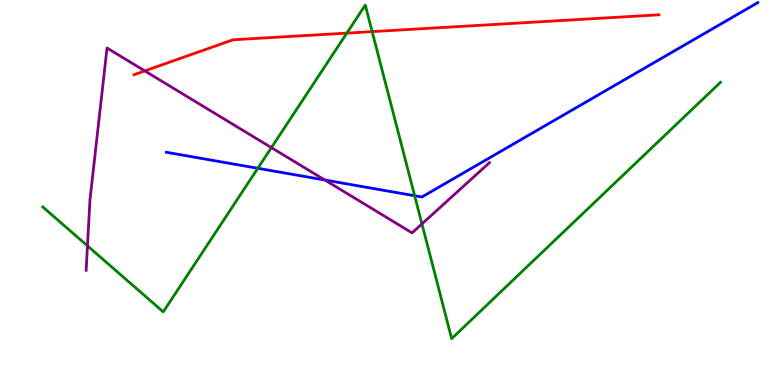[{'lines': ['blue', 'red'], 'intersections': []}, {'lines': ['green', 'red'], 'intersections': [{'x': 4.48, 'y': 9.14}, {'x': 4.8, 'y': 9.18}]}, {'lines': ['purple', 'red'], 'intersections': [{'x': 1.87, 'y': 8.16}]}, {'lines': ['blue', 'green'], 'intersections': [{'x': 3.33, 'y': 5.63}, {'x': 5.35, 'y': 4.92}]}, {'lines': ['blue', 'purple'], 'intersections': [{'x': 4.19, 'y': 5.32}]}, {'lines': ['green', 'purple'], 'intersections': [{'x': 1.13, 'y': 3.61}, {'x': 3.5, 'y': 6.17}, {'x': 5.44, 'y': 4.18}]}]